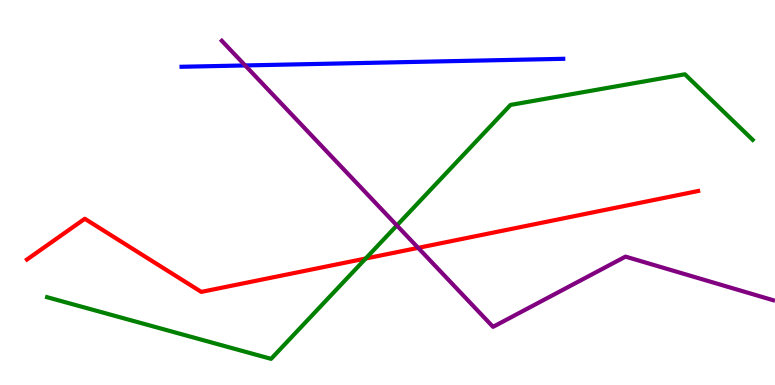[{'lines': ['blue', 'red'], 'intersections': []}, {'lines': ['green', 'red'], 'intersections': [{'x': 4.72, 'y': 3.29}]}, {'lines': ['purple', 'red'], 'intersections': [{'x': 5.4, 'y': 3.56}]}, {'lines': ['blue', 'green'], 'intersections': []}, {'lines': ['blue', 'purple'], 'intersections': [{'x': 3.16, 'y': 8.3}]}, {'lines': ['green', 'purple'], 'intersections': [{'x': 5.12, 'y': 4.14}]}]